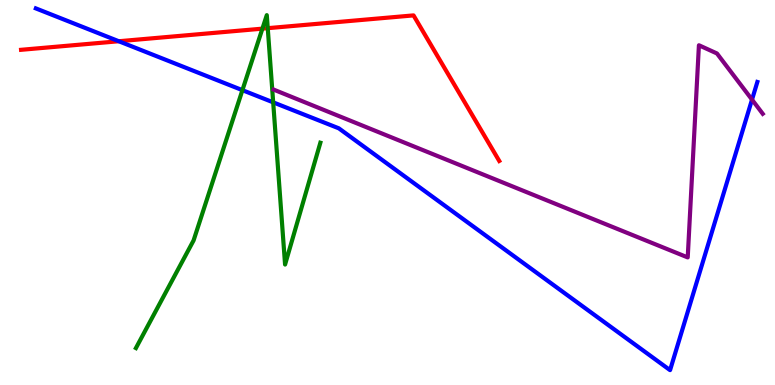[{'lines': ['blue', 'red'], 'intersections': [{'x': 1.53, 'y': 8.93}]}, {'lines': ['green', 'red'], 'intersections': [{'x': 3.39, 'y': 9.26}, {'x': 3.45, 'y': 9.27}]}, {'lines': ['purple', 'red'], 'intersections': []}, {'lines': ['blue', 'green'], 'intersections': [{'x': 3.13, 'y': 7.66}, {'x': 3.52, 'y': 7.34}]}, {'lines': ['blue', 'purple'], 'intersections': [{'x': 9.7, 'y': 7.41}]}, {'lines': ['green', 'purple'], 'intersections': []}]